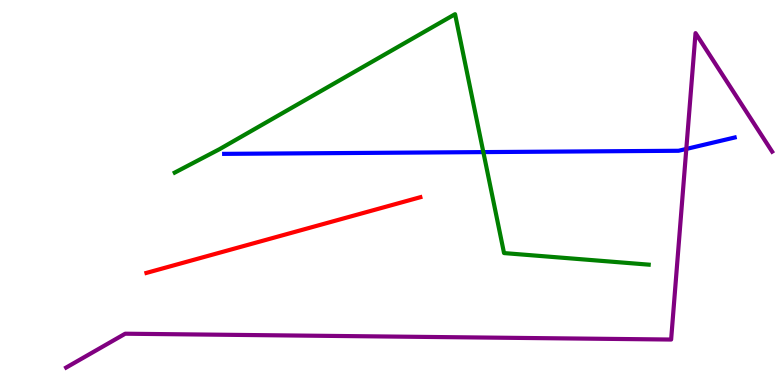[{'lines': ['blue', 'red'], 'intersections': []}, {'lines': ['green', 'red'], 'intersections': []}, {'lines': ['purple', 'red'], 'intersections': []}, {'lines': ['blue', 'green'], 'intersections': [{'x': 6.24, 'y': 6.05}]}, {'lines': ['blue', 'purple'], 'intersections': [{'x': 8.86, 'y': 6.13}]}, {'lines': ['green', 'purple'], 'intersections': []}]